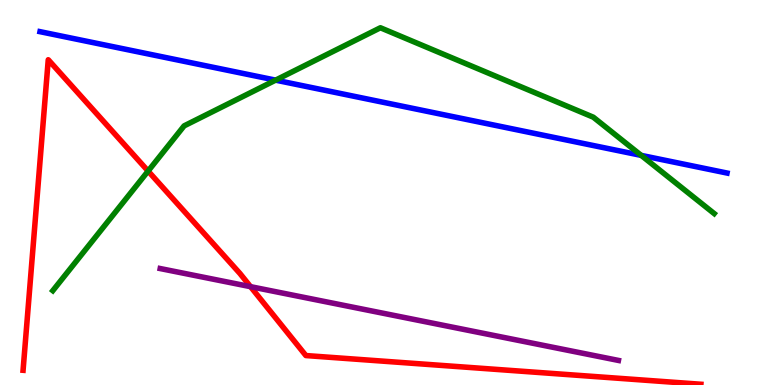[{'lines': ['blue', 'red'], 'intersections': []}, {'lines': ['green', 'red'], 'intersections': [{'x': 1.91, 'y': 5.56}]}, {'lines': ['purple', 'red'], 'intersections': [{'x': 3.23, 'y': 2.55}]}, {'lines': ['blue', 'green'], 'intersections': [{'x': 3.56, 'y': 7.92}, {'x': 8.27, 'y': 5.96}]}, {'lines': ['blue', 'purple'], 'intersections': []}, {'lines': ['green', 'purple'], 'intersections': []}]